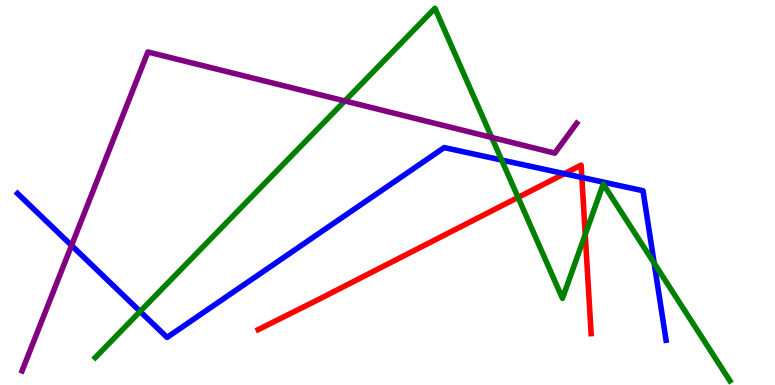[{'lines': ['blue', 'red'], 'intersections': [{'x': 7.28, 'y': 5.49}, {'x': 7.51, 'y': 5.39}]}, {'lines': ['green', 'red'], 'intersections': [{'x': 6.68, 'y': 4.87}, {'x': 7.55, 'y': 3.91}]}, {'lines': ['purple', 'red'], 'intersections': []}, {'lines': ['blue', 'green'], 'intersections': [{'x': 1.81, 'y': 1.91}, {'x': 6.47, 'y': 5.84}, {'x': 8.44, 'y': 3.16}]}, {'lines': ['blue', 'purple'], 'intersections': [{'x': 0.923, 'y': 3.62}]}, {'lines': ['green', 'purple'], 'intersections': [{'x': 4.45, 'y': 7.38}, {'x': 6.34, 'y': 6.43}]}]